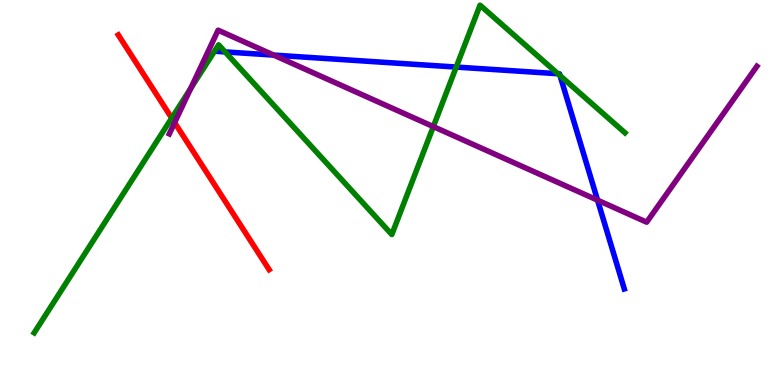[{'lines': ['blue', 'red'], 'intersections': []}, {'lines': ['green', 'red'], 'intersections': [{'x': 2.22, 'y': 6.93}]}, {'lines': ['purple', 'red'], 'intersections': [{'x': 2.25, 'y': 6.82}]}, {'lines': ['blue', 'green'], 'intersections': [{'x': 2.9, 'y': 8.65}, {'x': 5.89, 'y': 8.26}, {'x': 7.2, 'y': 8.08}, {'x': 7.23, 'y': 8.03}]}, {'lines': ['blue', 'purple'], 'intersections': [{'x': 3.53, 'y': 8.57}, {'x': 7.71, 'y': 4.8}]}, {'lines': ['green', 'purple'], 'intersections': [{'x': 2.46, 'y': 7.7}, {'x': 5.59, 'y': 6.71}]}]